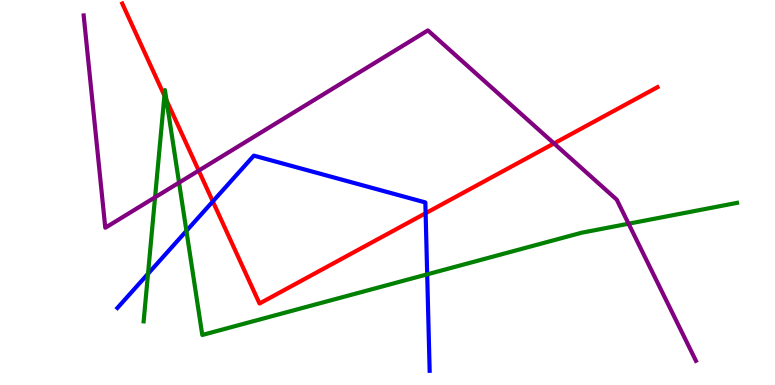[{'lines': ['blue', 'red'], 'intersections': [{'x': 2.75, 'y': 4.77}, {'x': 5.49, 'y': 4.46}]}, {'lines': ['green', 'red'], 'intersections': [{'x': 2.12, 'y': 7.51}, {'x': 2.15, 'y': 7.4}]}, {'lines': ['purple', 'red'], 'intersections': [{'x': 2.56, 'y': 5.57}, {'x': 7.15, 'y': 6.27}]}, {'lines': ['blue', 'green'], 'intersections': [{'x': 1.91, 'y': 2.89}, {'x': 2.41, 'y': 4.0}, {'x': 5.51, 'y': 2.87}]}, {'lines': ['blue', 'purple'], 'intersections': []}, {'lines': ['green', 'purple'], 'intersections': [{'x': 2.0, 'y': 4.88}, {'x': 2.31, 'y': 5.26}, {'x': 8.11, 'y': 4.19}]}]